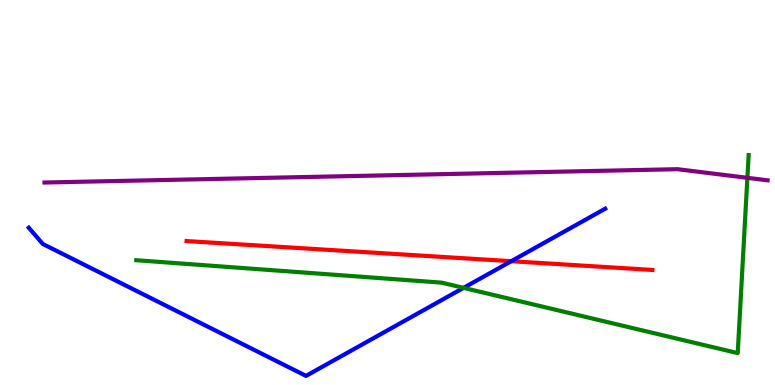[{'lines': ['blue', 'red'], 'intersections': [{'x': 6.6, 'y': 3.22}]}, {'lines': ['green', 'red'], 'intersections': []}, {'lines': ['purple', 'red'], 'intersections': []}, {'lines': ['blue', 'green'], 'intersections': [{'x': 5.98, 'y': 2.52}]}, {'lines': ['blue', 'purple'], 'intersections': []}, {'lines': ['green', 'purple'], 'intersections': [{'x': 9.64, 'y': 5.38}]}]